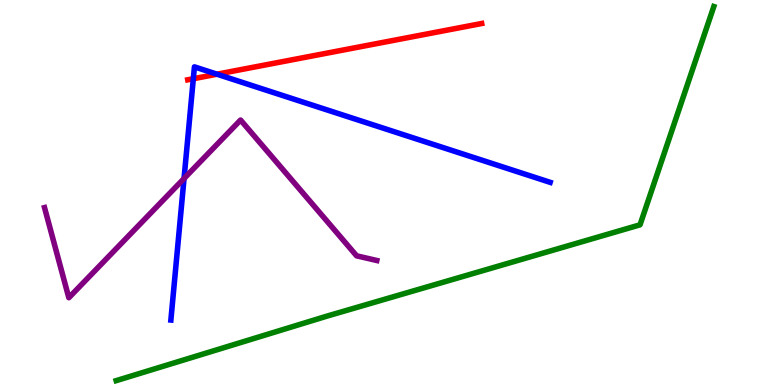[{'lines': ['blue', 'red'], 'intersections': [{'x': 2.49, 'y': 7.96}, {'x': 2.8, 'y': 8.07}]}, {'lines': ['green', 'red'], 'intersections': []}, {'lines': ['purple', 'red'], 'intersections': []}, {'lines': ['blue', 'green'], 'intersections': []}, {'lines': ['blue', 'purple'], 'intersections': [{'x': 2.37, 'y': 5.36}]}, {'lines': ['green', 'purple'], 'intersections': []}]